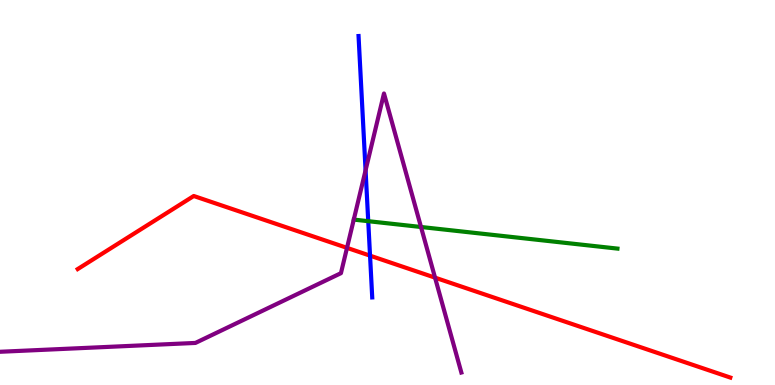[{'lines': ['blue', 'red'], 'intersections': [{'x': 4.77, 'y': 3.36}]}, {'lines': ['green', 'red'], 'intersections': []}, {'lines': ['purple', 'red'], 'intersections': [{'x': 4.48, 'y': 3.56}, {'x': 5.61, 'y': 2.79}]}, {'lines': ['blue', 'green'], 'intersections': [{'x': 4.75, 'y': 4.25}]}, {'lines': ['blue', 'purple'], 'intersections': [{'x': 4.72, 'y': 5.58}]}, {'lines': ['green', 'purple'], 'intersections': [{'x': 5.43, 'y': 4.1}]}]